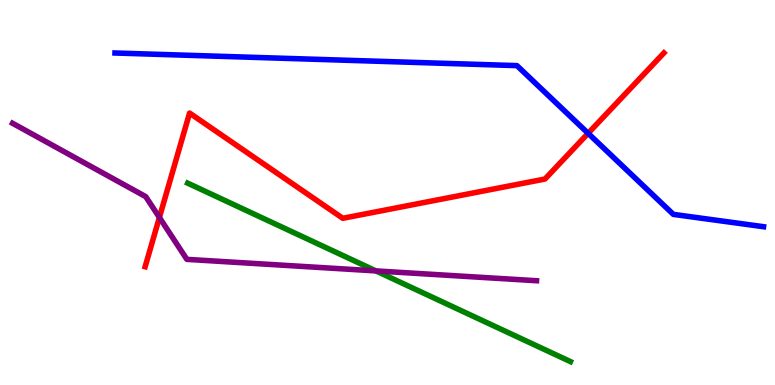[{'lines': ['blue', 'red'], 'intersections': [{'x': 7.59, 'y': 6.54}]}, {'lines': ['green', 'red'], 'intersections': []}, {'lines': ['purple', 'red'], 'intersections': [{'x': 2.06, 'y': 4.35}]}, {'lines': ['blue', 'green'], 'intersections': []}, {'lines': ['blue', 'purple'], 'intersections': []}, {'lines': ['green', 'purple'], 'intersections': [{'x': 4.85, 'y': 2.96}]}]